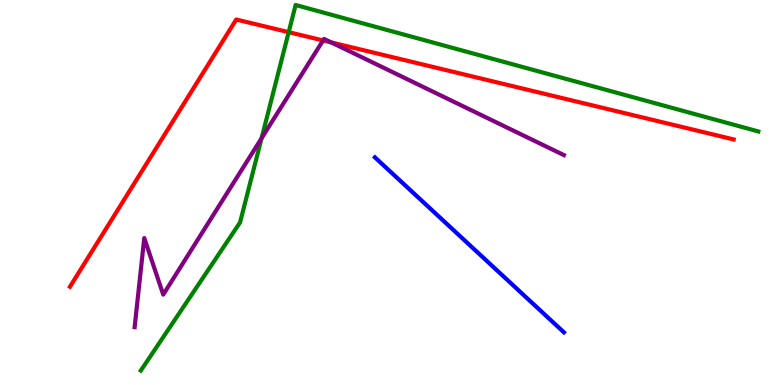[{'lines': ['blue', 'red'], 'intersections': []}, {'lines': ['green', 'red'], 'intersections': [{'x': 3.72, 'y': 9.16}]}, {'lines': ['purple', 'red'], 'intersections': [{'x': 4.17, 'y': 8.95}, {'x': 4.27, 'y': 8.9}]}, {'lines': ['blue', 'green'], 'intersections': []}, {'lines': ['blue', 'purple'], 'intersections': []}, {'lines': ['green', 'purple'], 'intersections': [{'x': 3.38, 'y': 6.41}]}]